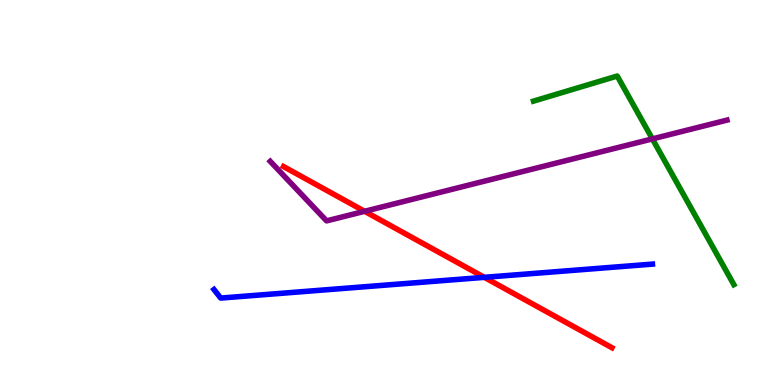[{'lines': ['blue', 'red'], 'intersections': [{'x': 6.25, 'y': 2.8}]}, {'lines': ['green', 'red'], 'intersections': []}, {'lines': ['purple', 'red'], 'intersections': [{'x': 4.7, 'y': 4.51}]}, {'lines': ['blue', 'green'], 'intersections': []}, {'lines': ['blue', 'purple'], 'intersections': []}, {'lines': ['green', 'purple'], 'intersections': [{'x': 8.42, 'y': 6.39}]}]